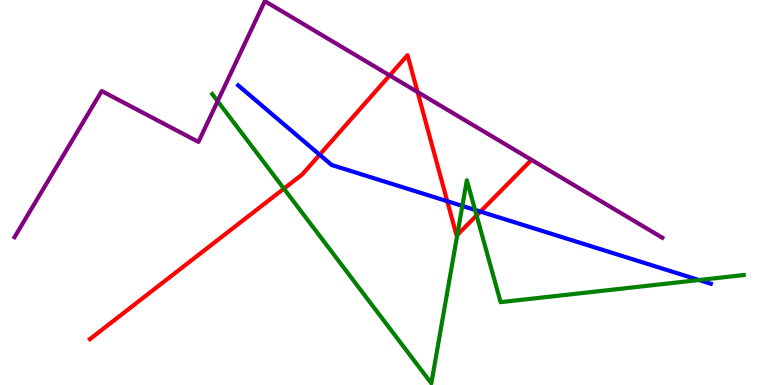[{'lines': ['blue', 'red'], 'intersections': [{'x': 4.12, 'y': 5.98}, {'x': 5.77, 'y': 4.77}, {'x': 6.2, 'y': 4.5}]}, {'lines': ['green', 'red'], 'intersections': [{'x': 3.66, 'y': 5.1}, {'x': 5.9, 'y': 3.9}, {'x': 6.15, 'y': 4.4}]}, {'lines': ['purple', 'red'], 'intersections': [{'x': 5.03, 'y': 8.04}, {'x': 5.39, 'y': 7.61}]}, {'lines': ['blue', 'green'], 'intersections': [{'x': 5.97, 'y': 4.65}, {'x': 6.13, 'y': 4.55}, {'x': 9.02, 'y': 2.73}]}, {'lines': ['blue', 'purple'], 'intersections': []}, {'lines': ['green', 'purple'], 'intersections': [{'x': 2.81, 'y': 7.37}]}]